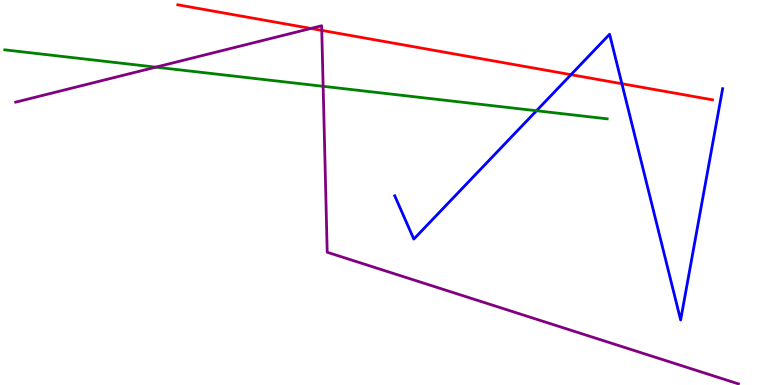[{'lines': ['blue', 'red'], 'intersections': [{'x': 7.37, 'y': 8.06}, {'x': 8.02, 'y': 7.83}]}, {'lines': ['green', 'red'], 'intersections': []}, {'lines': ['purple', 'red'], 'intersections': [{'x': 4.01, 'y': 9.26}, {'x': 4.15, 'y': 9.21}]}, {'lines': ['blue', 'green'], 'intersections': [{'x': 6.92, 'y': 7.12}]}, {'lines': ['blue', 'purple'], 'intersections': []}, {'lines': ['green', 'purple'], 'intersections': [{'x': 2.01, 'y': 8.26}, {'x': 4.17, 'y': 7.76}]}]